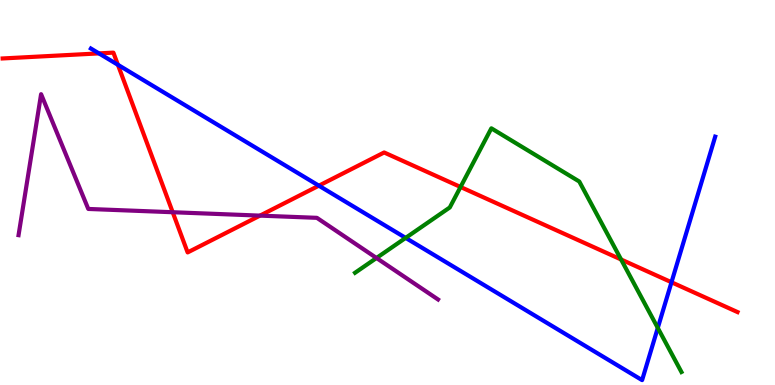[{'lines': ['blue', 'red'], 'intersections': [{'x': 1.28, 'y': 8.61}, {'x': 1.52, 'y': 8.32}, {'x': 4.11, 'y': 5.18}, {'x': 8.66, 'y': 2.67}]}, {'lines': ['green', 'red'], 'intersections': [{'x': 5.94, 'y': 5.14}, {'x': 8.01, 'y': 3.26}]}, {'lines': ['purple', 'red'], 'intersections': [{'x': 2.23, 'y': 4.49}, {'x': 3.35, 'y': 4.4}]}, {'lines': ['blue', 'green'], 'intersections': [{'x': 5.23, 'y': 3.82}, {'x': 8.49, 'y': 1.48}]}, {'lines': ['blue', 'purple'], 'intersections': []}, {'lines': ['green', 'purple'], 'intersections': [{'x': 4.86, 'y': 3.3}]}]